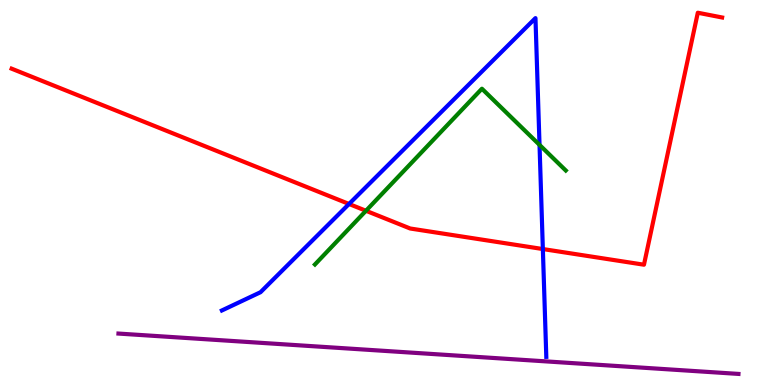[{'lines': ['blue', 'red'], 'intersections': [{'x': 4.5, 'y': 4.7}, {'x': 7.0, 'y': 3.53}]}, {'lines': ['green', 'red'], 'intersections': [{'x': 4.72, 'y': 4.53}]}, {'lines': ['purple', 'red'], 'intersections': []}, {'lines': ['blue', 'green'], 'intersections': [{'x': 6.96, 'y': 6.24}]}, {'lines': ['blue', 'purple'], 'intersections': []}, {'lines': ['green', 'purple'], 'intersections': []}]